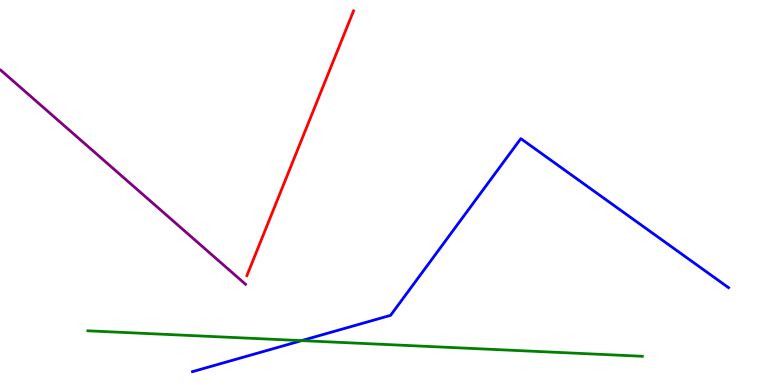[{'lines': ['blue', 'red'], 'intersections': []}, {'lines': ['green', 'red'], 'intersections': []}, {'lines': ['purple', 'red'], 'intersections': []}, {'lines': ['blue', 'green'], 'intersections': [{'x': 3.89, 'y': 1.15}]}, {'lines': ['blue', 'purple'], 'intersections': []}, {'lines': ['green', 'purple'], 'intersections': []}]